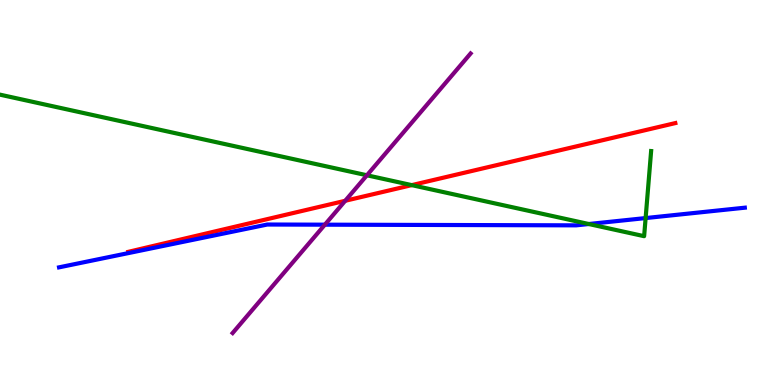[{'lines': ['blue', 'red'], 'intersections': []}, {'lines': ['green', 'red'], 'intersections': [{'x': 5.31, 'y': 5.19}]}, {'lines': ['purple', 'red'], 'intersections': [{'x': 4.45, 'y': 4.78}]}, {'lines': ['blue', 'green'], 'intersections': [{'x': 7.6, 'y': 4.18}, {'x': 8.33, 'y': 4.34}]}, {'lines': ['blue', 'purple'], 'intersections': [{'x': 4.19, 'y': 4.16}]}, {'lines': ['green', 'purple'], 'intersections': [{'x': 4.73, 'y': 5.45}]}]